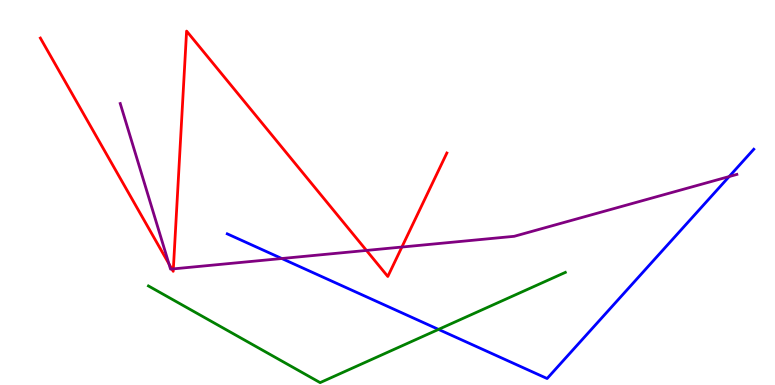[{'lines': ['blue', 'red'], 'intersections': []}, {'lines': ['green', 'red'], 'intersections': []}, {'lines': ['purple', 'red'], 'intersections': [{'x': 2.18, 'y': 3.15}, {'x': 2.22, 'y': 3.01}, {'x': 2.24, 'y': 3.02}, {'x': 4.73, 'y': 3.5}, {'x': 5.19, 'y': 3.58}]}, {'lines': ['blue', 'green'], 'intersections': [{'x': 5.66, 'y': 1.44}]}, {'lines': ['blue', 'purple'], 'intersections': [{'x': 3.64, 'y': 3.29}, {'x': 9.41, 'y': 5.41}]}, {'lines': ['green', 'purple'], 'intersections': []}]